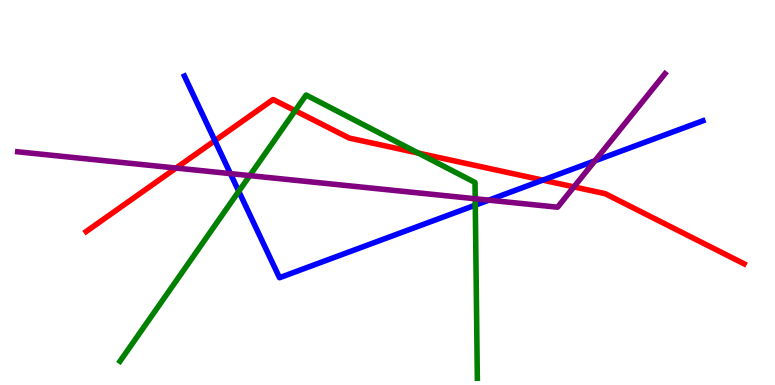[{'lines': ['blue', 'red'], 'intersections': [{'x': 2.77, 'y': 6.35}, {'x': 7.0, 'y': 5.32}]}, {'lines': ['green', 'red'], 'intersections': [{'x': 3.81, 'y': 7.13}, {'x': 5.4, 'y': 6.02}]}, {'lines': ['purple', 'red'], 'intersections': [{'x': 2.27, 'y': 5.64}, {'x': 7.41, 'y': 5.15}]}, {'lines': ['blue', 'green'], 'intersections': [{'x': 3.08, 'y': 5.03}, {'x': 6.13, 'y': 4.67}]}, {'lines': ['blue', 'purple'], 'intersections': [{'x': 2.97, 'y': 5.49}, {'x': 6.31, 'y': 4.8}, {'x': 7.68, 'y': 5.82}]}, {'lines': ['green', 'purple'], 'intersections': [{'x': 3.22, 'y': 5.44}, {'x': 6.13, 'y': 4.84}]}]